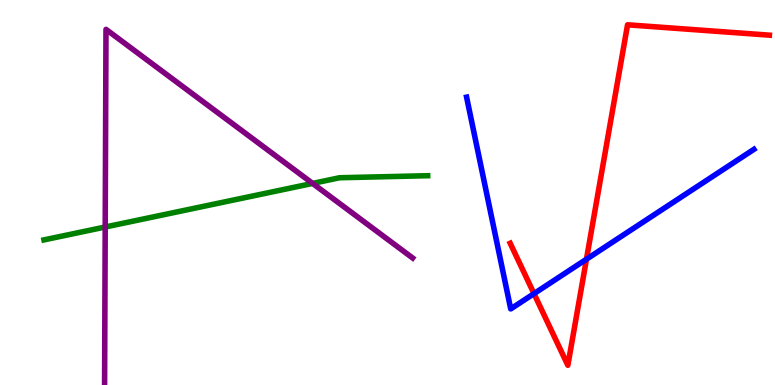[{'lines': ['blue', 'red'], 'intersections': [{'x': 6.89, 'y': 2.37}, {'x': 7.57, 'y': 3.27}]}, {'lines': ['green', 'red'], 'intersections': []}, {'lines': ['purple', 'red'], 'intersections': []}, {'lines': ['blue', 'green'], 'intersections': []}, {'lines': ['blue', 'purple'], 'intersections': []}, {'lines': ['green', 'purple'], 'intersections': [{'x': 1.36, 'y': 4.1}, {'x': 4.03, 'y': 5.24}]}]